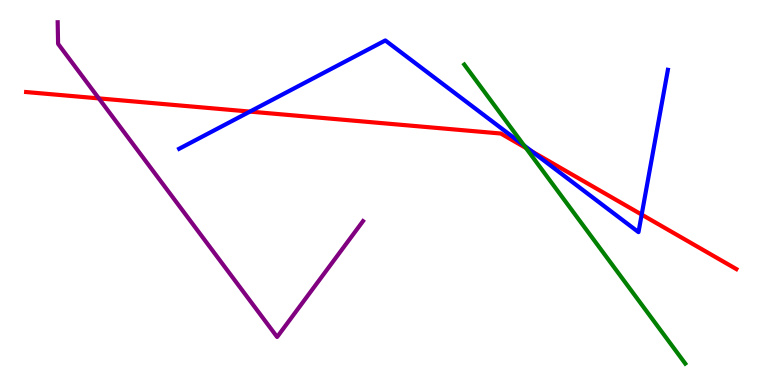[{'lines': ['blue', 'red'], 'intersections': [{'x': 3.22, 'y': 7.1}, {'x': 6.86, 'y': 6.07}, {'x': 8.28, 'y': 4.43}]}, {'lines': ['green', 'red'], 'intersections': [{'x': 6.79, 'y': 6.16}]}, {'lines': ['purple', 'red'], 'intersections': [{'x': 1.28, 'y': 7.44}]}, {'lines': ['blue', 'green'], 'intersections': [{'x': 6.76, 'y': 6.22}]}, {'lines': ['blue', 'purple'], 'intersections': []}, {'lines': ['green', 'purple'], 'intersections': []}]